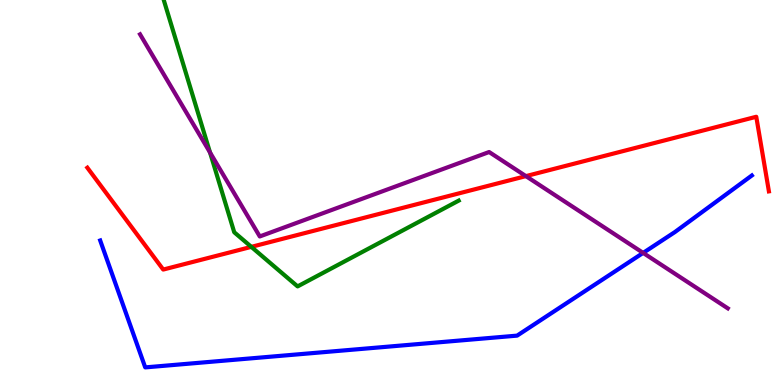[{'lines': ['blue', 'red'], 'intersections': []}, {'lines': ['green', 'red'], 'intersections': [{'x': 3.24, 'y': 3.59}]}, {'lines': ['purple', 'red'], 'intersections': [{'x': 6.79, 'y': 5.43}]}, {'lines': ['blue', 'green'], 'intersections': []}, {'lines': ['blue', 'purple'], 'intersections': [{'x': 8.3, 'y': 3.43}]}, {'lines': ['green', 'purple'], 'intersections': [{'x': 2.71, 'y': 6.04}]}]